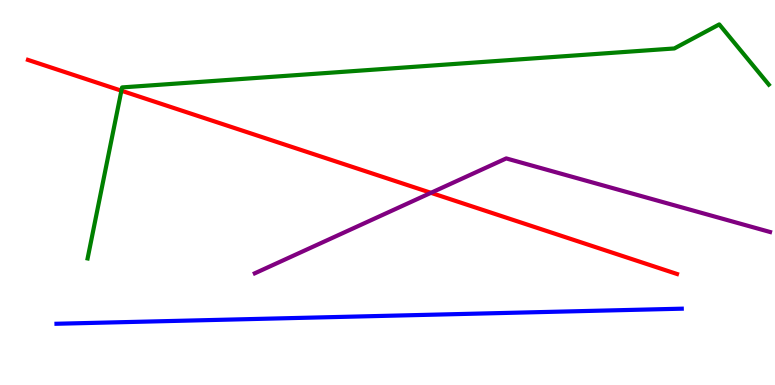[{'lines': ['blue', 'red'], 'intersections': []}, {'lines': ['green', 'red'], 'intersections': [{'x': 1.57, 'y': 7.64}]}, {'lines': ['purple', 'red'], 'intersections': [{'x': 5.56, 'y': 4.99}]}, {'lines': ['blue', 'green'], 'intersections': []}, {'lines': ['blue', 'purple'], 'intersections': []}, {'lines': ['green', 'purple'], 'intersections': []}]